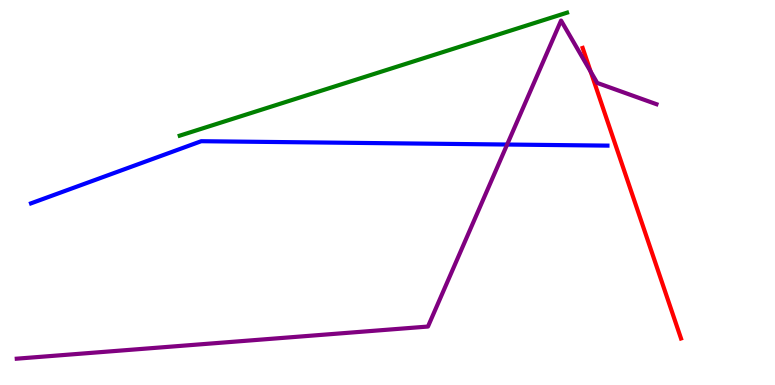[{'lines': ['blue', 'red'], 'intersections': []}, {'lines': ['green', 'red'], 'intersections': []}, {'lines': ['purple', 'red'], 'intersections': [{'x': 7.62, 'y': 8.14}]}, {'lines': ['blue', 'green'], 'intersections': []}, {'lines': ['blue', 'purple'], 'intersections': [{'x': 6.54, 'y': 6.25}]}, {'lines': ['green', 'purple'], 'intersections': []}]